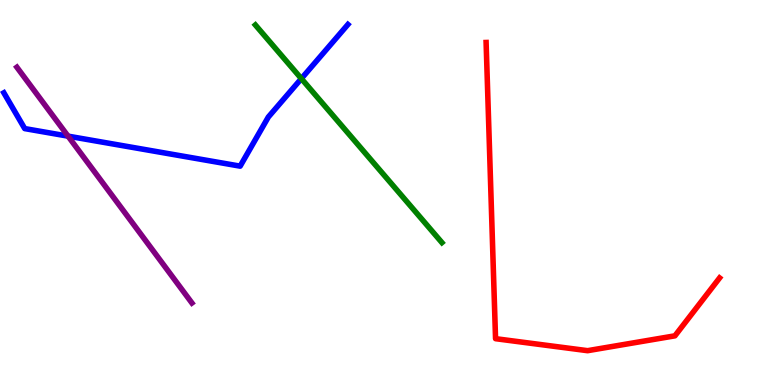[{'lines': ['blue', 'red'], 'intersections': []}, {'lines': ['green', 'red'], 'intersections': []}, {'lines': ['purple', 'red'], 'intersections': []}, {'lines': ['blue', 'green'], 'intersections': [{'x': 3.89, 'y': 7.96}]}, {'lines': ['blue', 'purple'], 'intersections': [{'x': 0.878, 'y': 6.46}]}, {'lines': ['green', 'purple'], 'intersections': []}]